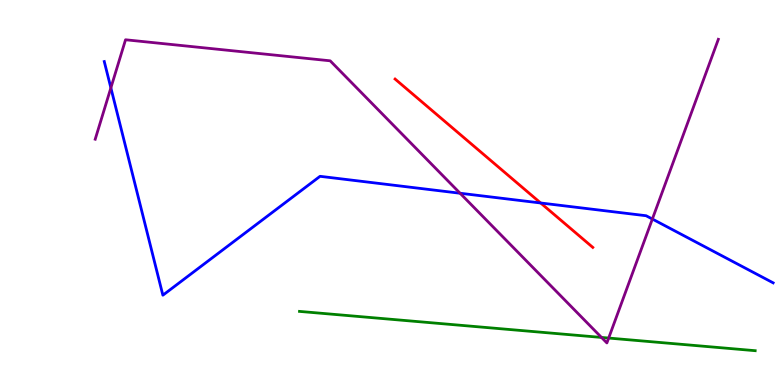[{'lines': ['blue', 'red'], 'intersections': [{'x': 6.98, 'y': 4.73}]}, {'lines': ['green', 'red'], 'intersections': []}, {'lines': ['purple', 'red'], 'intersections': []}, {'lines': ['blue', 'green'], 'intersections': []}, {'lines': ['blue', 'purple'], 'intersections': [{'x': 1.43, 'y': 7.72}, {'x': 5.94, 'y': 4.98}, {'x': 8.42, 'y': 4.31}]}, {'lines': ['green', 'purple'], 'intersections': [{'x': 7.76, 'y': 1.24}, {'x': 7.85, 'y': 1.22}]}]